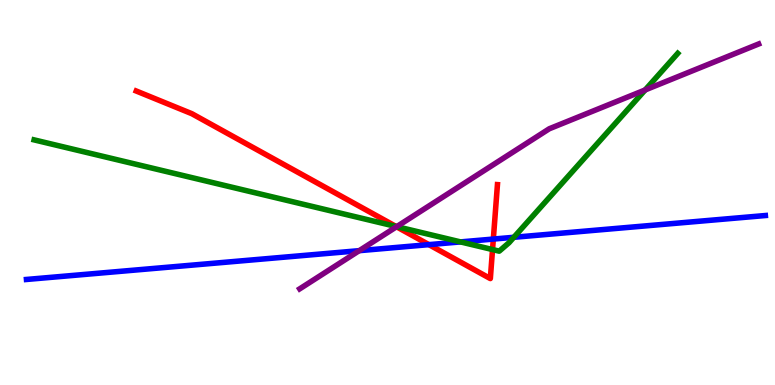[{'lines': ['blue', 'red'], 'intersections': [{'x': 5.53, 'y': 3.65}, {'x': 6.37, 'y': 3.79}]}, {'lines': ['green', 'red'], 'intersections': [{'x': 5.11, 'y': 4.12}, {'x': 6.36, 'y': 3.52}]}, {'lines': ['purple', 'red'], 'intersections': [{'x': 5.12, 'y': 4.11}]}, {'lines': ['blue', 'green'], 'intersections': [{'x': 5.94, 'y': 3.72}, {'x': 6.63, 'y': 3.84}]}, {'lines': ['blue', 'purple'], 'intersections': [{'x': 4.64, 'y': 3.49}]}, {'lines': ['green', 'purple'], 'intersections': [{'x': 5.12, 'y': 4.11}, {'x': 8.32, 'y': 7.66}]}]